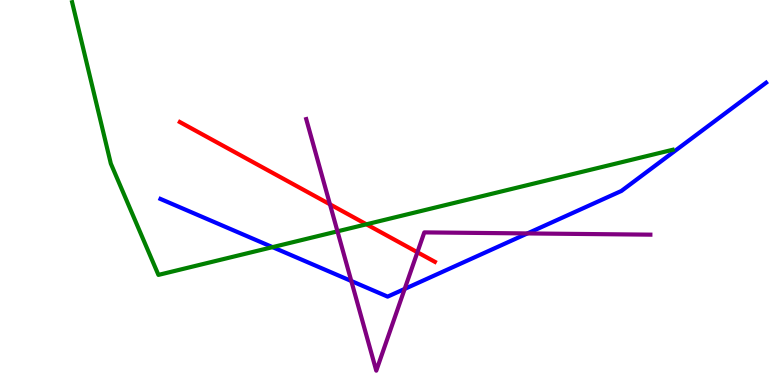[{'lines': ['blue', 'red'], 'intersections': []}, {'lines': ['green', 'red'], 'intersections': [{'x': 4.73, 'y': 4.17}]}, {'lines': ['purple', 'red'], 'intersections': [{'x': 4.26, 'y': 4.69}, {'x': 5.39, 'y': 3.45}]}, {'lines': ['blue', 'green'], 'intersections': [{'x': 3.52, 'y': 3.58}]}, {'lines': ['blue', 'purple'], 'intersections': [{'x': 4.53, 'y': 2.7}, {'x': 5.22, 'y': 2.5}, {'x': 6.81, 'y': 3.94}]}, {'lines': ['green', 'purple'], 'intersections': [{'x': 4.35, 'y': 3.99}]}]